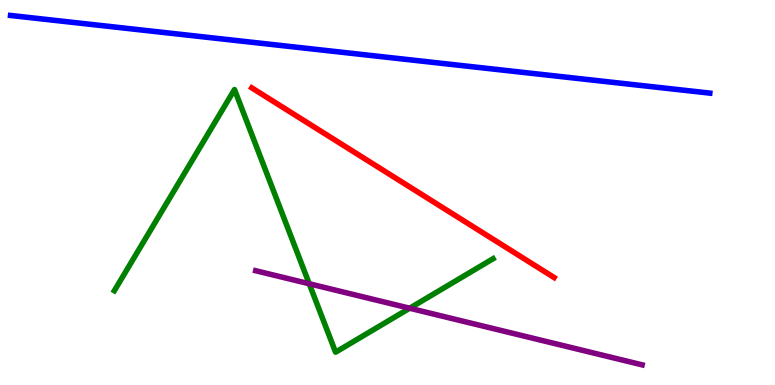[{'lines': ['blue', 'red'], 'intersections': []}, {'lines': ['green', 'red'], 'intersections': []}, {'lines': ['purple', 'red'], 'intersections': []}, {'lines': ['blue', 'green'], 'intersections': []}, {'lines': ['blue', 'purple'], 'intersections': []}, {'lines': ['green', 'purple'], 'intersections': [{'x': 3.99, 'y': 2.63}, {'x': 5.29, 'y': 1.99}]}]